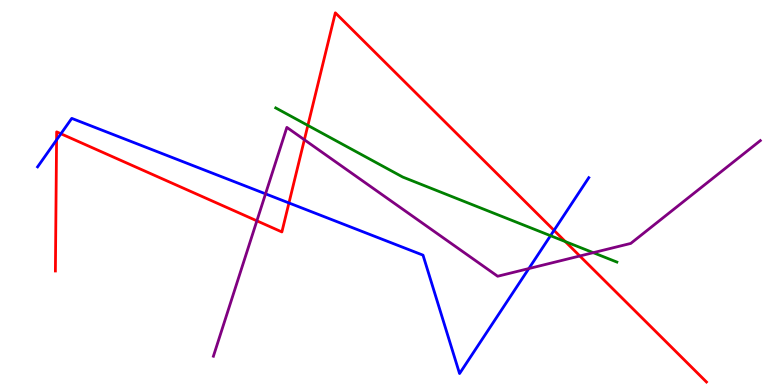[{'lines': ['blue', 'red'], 'intersections': [{'x': 0.73, 'y': 6.37}, {'x': 0.786, 'y': 6.53}, {'x': 3.73, 'y': 4.73}, {'x': 7.15, 'y': 4.02}]}, {'lines': ['green', 'red'], 'intersections': [{'x': 3.97, 'y': 6.74}, {'x': 7.29, 'y': 3.73}]}, {'lines': ['purple', 'red'], 'intersections': [{'x': 3.31, 'y': 4.26}, {'x': 3.93, 'y': 6.37}, {'x': 7.48, 'y': 3.35}]}, {'lines': ['blue', 'green'], 'intersections': [{'x': 7.1, 'y': 3.88}]}, {'lines': ['blue', 'purple'], 'intersections': [{'x': 3.43, 'y': 4.97}, {'x': 6.82, 'y': 3.02}]}, {'lines': ['green', 'purple'], 'intersections': [{'x': 7.65, 'y': 3.44}]}]